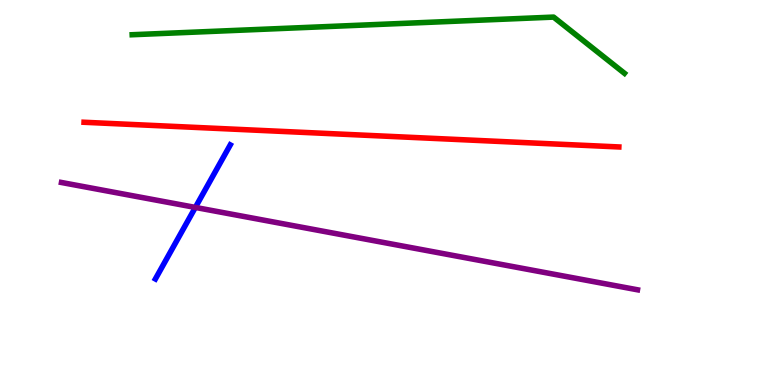[{'lines': ['blue', 'red'], 'intersections': []}, {'lines': ['green', 'red'], 'intersections': []}, {'lines': ['purple', 'red'], 'intersections': []}, {'lines': ['blue', 'green'], 'intersections': []}, {'lines': ['blue', 'purple'], 'intersections': [{'x': 2.52, 'y': 4.61}]}, {'lines': ['green', 'purple'], 'intersections': []}]